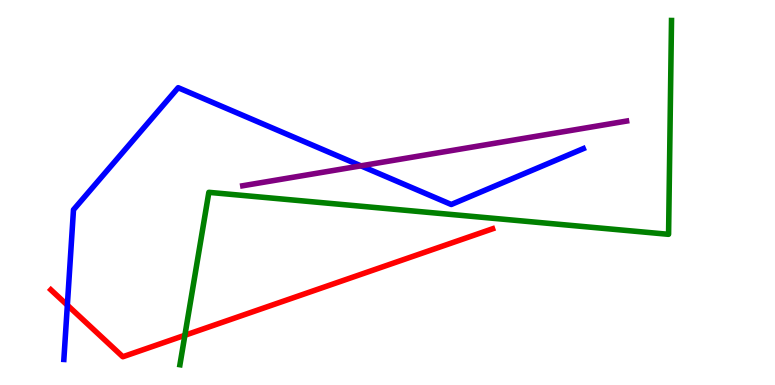[{'lines': ['blue', 'red'], 'intersections': [{'x': 0.869, 'y': 2.07}]}, {'lines': ['green', 'red'], 'intersections': [{'x': 2.39, 'y': 1.29}]}, {'lines': ['purple', 'red'], 'intersections': []}, {'lines': ['blue', 'green'], 'intersections': []}, {'lines': ['blue', 'purple'], 'intersections': [{'x': 4.66, 'y': 5.69}]}, {'lines': ['green', 'purple'], 'intersections': []}]